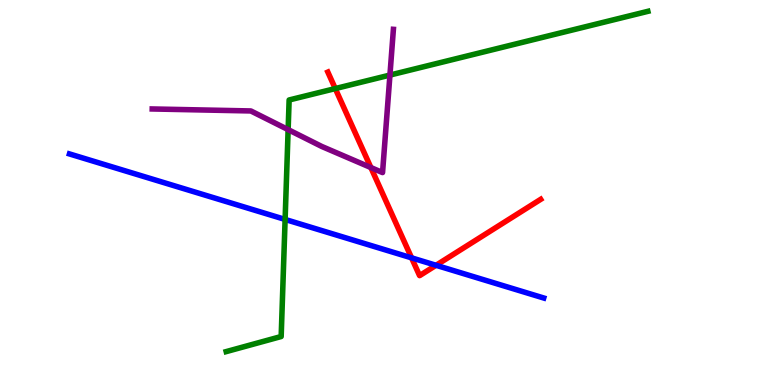[{'lines': ['blue', 'red'], 'intersections': [{'x': 5.31, 'y': 3.3}, {'x': 5.63, 'y': 3.11}]}, {'lines': ['green', 'red'], 'intersections': [{'x': 4.33, 'y': 7.7}]}, {'lines': ['purple', 'red'], 'intersections': [{'x': 4.79, 'y': 5.65}]}, {'lines': ['blue', 'green'], 'intersections': [{'x': 3.68, 'y': 4.3}]}, {'lines': ['blue', 'purple'], 'intersections': []}, {'lines': ['green', 'purple'], 'intersections': [{'x': 3.72, 'y': 6.63}, {'x': 5.03, 'y': 8.05}]}]